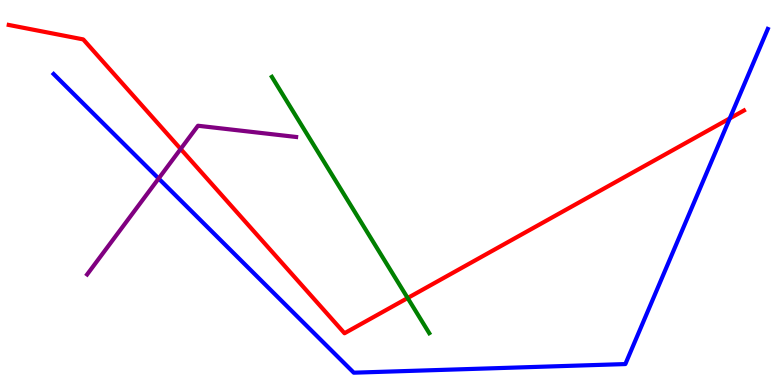[{'lines': ['blue', 'red'], 'intersections': [{'x': 9.42, 'y': 6.92}]}, {'lines': ['green', 'red'], 'intersections': [{'x': 5.26, 'y': 2.26}]}, {'lines': ['purple', 'red'], 'intersections': [{'x': 2.33, 'y': 6.13}]}, {'lines': ['blue', 'green'], 'intersections': []}, {'lines': ['blue', 'purple'], 'intersections': [{'x': 2.05, 'y': 5.36}]}, {'lines': ['green', 'purple'], 'intersections': []}]